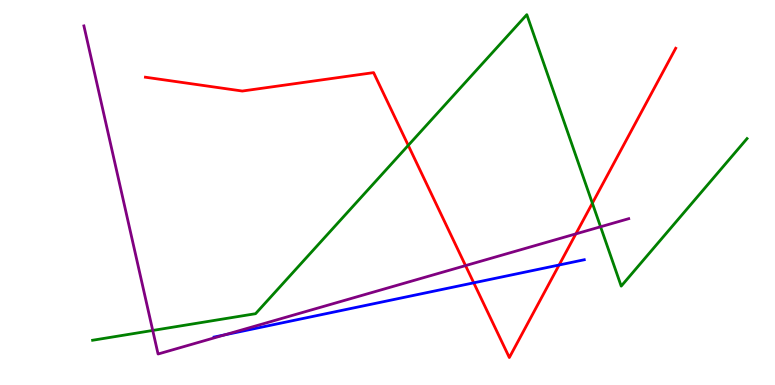[{'lines': ['blue', 'red'], 'intersections': [{'x': 6.11, 'y': 2.65}, {'x': 7.21, 'y': 3.12}]}, {'lines': ['green', 'red'], 'intersections': [{'x': 5.27, 'y': 6.22}, {'x': 7.64, 'y': 4.72}]}, {'lines': ['purple', 'red'], 'intersections': [{'x': 6.01, 'y': 3.1}, {'x': 7.43, 'y': 3.93}]}, {'lines': ['blue', 'green'], 'intersections': []}, {'lines': ['blue', 'purple'], 'intersections': [{'x': 2.9, 'y': 1.3}]}, {'lines': ['green', 'purple'], 'intersections': [{'x': 1.97, 'y': 1.42}, {'x': 7.75, 'y': 4.11}]}]